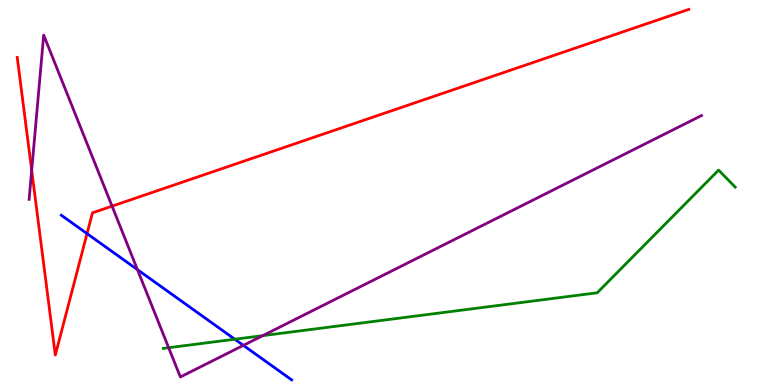[{'lines': ['blue', 'red'], 'intersections': [{'x': 1.12, 'y': 3.93}]}, {'lines': ['green', 'red'], 'intersections': []}, {'lines': ['purple', 'red'], 'intersections': [{'x': 0.409, 'y': 5.58}, {'x': 1.45, 'y': 4.65}]}, {'lines': ['blue', 'green'], 'intersections': [{'x': 3.03, 'y': 1.19}]}, {'lines': ['blue', 'purple'], 'intersections': [{'x': 1.77, 'y': 3.0}, {'x': 3.14, 'y': 1.03}]}, {'lines': ['green', 'purple'], 'intersections': [{'x': 2.18, 'y': 0.969}, {'x': 3.39, 'y': 1.28}]}]